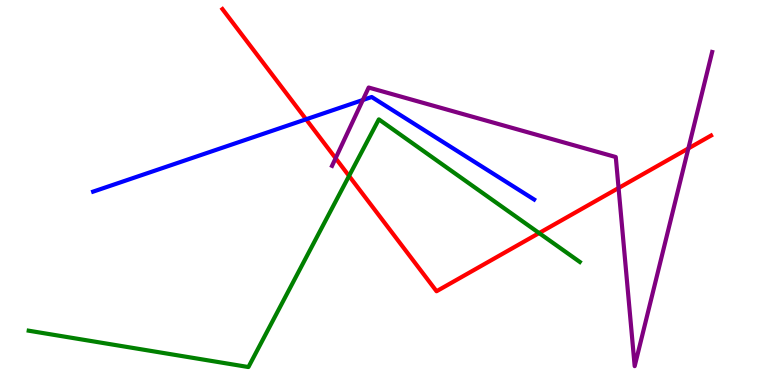[{'lines': ['blue', 'red'], 'intersections': [{'x': 3.95, 'y': 6.9}]}, {'lines': ['green', 'red'], 'intersections': [{'x': 4.5, 'y': 5.43}, {'x': 6.96, 'y': 3.95}]}, {'lines': ['purple', 'red'], 'intersections': [{'x': 4.33, 'y': 5.89}, {'x': 7.98, 'y': 5.12}, {'x': 8.88, 'y': 6.14}]}, {'lines': ['blue', 'green'], 'intersections': []}, {'lines': ['blue', 'purple'], 'intersections': [{'x': 4.68, 'y': 7.4}]}, {'lines': ['green', 'purple'], 'intersections': []}]